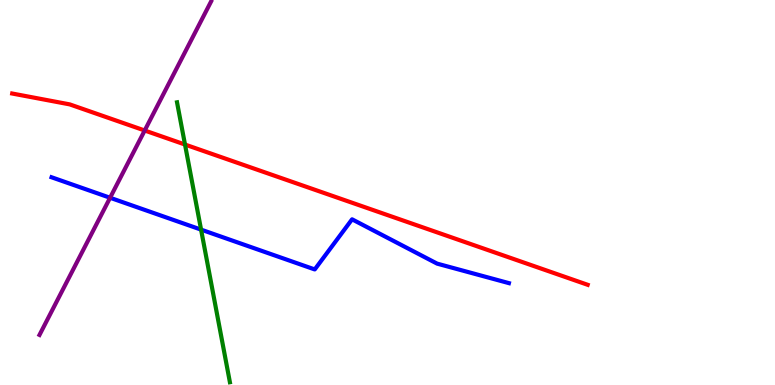[{'lines': ['blue', 'red'], 'intersections': []}, {'lines': ['green', 'red'], 'intersections': [{'x': 2.39, 'y': 6.25}]}, {'lines': ['purple', 'red'], 'intersections': [{'x': 1.87, 'y': 6.61}]}, {'lines': ['blue', 'green'], 'intersections': [{'x': 2.59, 'y': 4.04}]}, {'lines': ['blue', 'purple'], 'intersections': [{'x': 1.42, 'y': 4.86}]}, {'lines': ['green', 'purple'], 'intersections': []}]